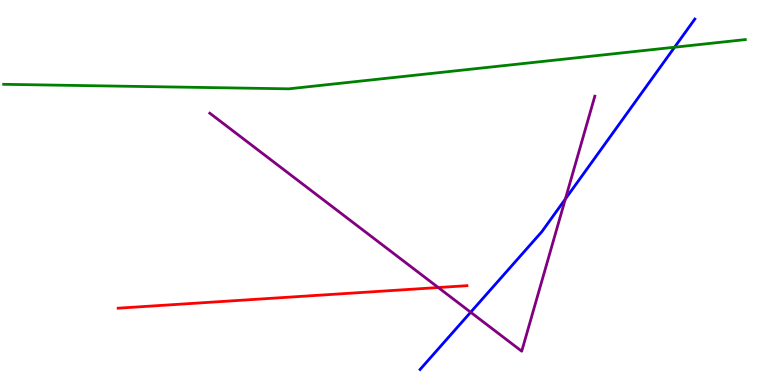[{'lines': ['blue', 'red'], 'intersections': []}, {'lines': ['green', 'red'], 'intersections': []}, {'lines': ['purple', 'red'], 'intersections': [{'x': 5.66, 'y': 2.53}]}, {'lines': ['blue', 'green'], 'intersections': [{'x': 8.7, 'y': 8.77}]}, {'lines': ['blue', 'purple'], 'intersections': [{'x': 6.07, 'y': 1.89}, {'x': 7.29, 'y': 4.83}]}, {'lines': ['green', 'purple'], 'intersections': []}]